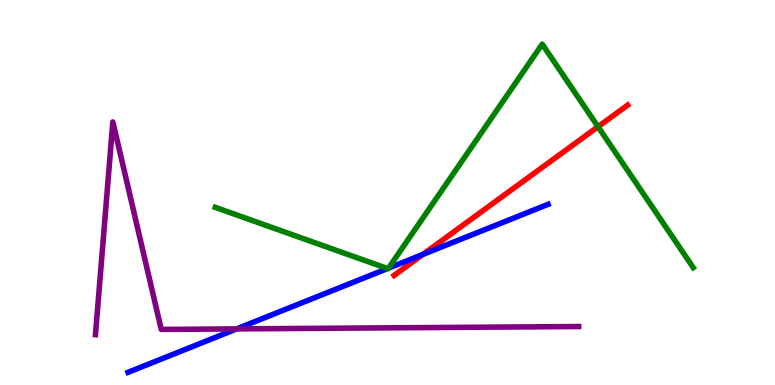[{'lines': ['blue', 'red'], 'intersections': [{'x': 5.46, 'y': 3.39}]}, {'lines': ['green', 'red'], 'intersections': [{'x': 7.72, 'y': 6.71}]}, {'lines': ['purple', 'red'], 'intersections': []}, {'lines': ['blue', 'green'], 'intersections': [{'x': 5.0, 'y': 3.02}, {'x': 5.01, 'y': 3.03}]}, {'lines': ['blue', 'purple'], 'intersections': [{'x': 3.05, 'y': 1.46}]}, {'lines': ['green', 'purple'], 'intersections': []}]